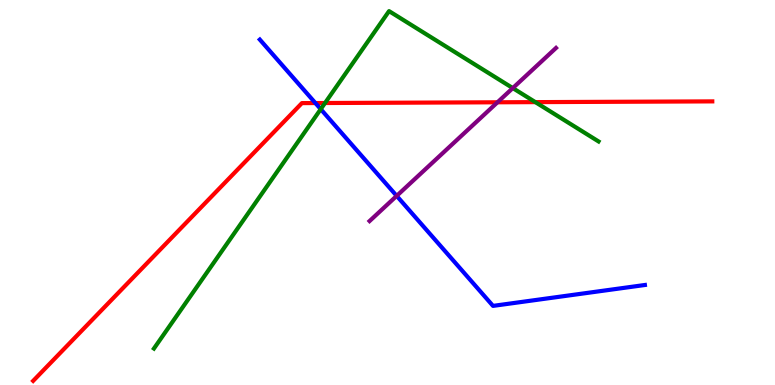[{'lines': ['blue', 'red'], 'intersections': [{'x': 4.07, 'y': 7.32}]}, {'lines': ['green', 'red'], 'intersections': [{'x': 4.19, 'y': 7.32}, {'x': 6.91, 'y': 7.35}]}, {'lines': ['purple', 'red'], 'intersections': [{'x': 6.42, 'y': 7.34}]}, {'lines': ['blue', 'green'], 'intersections': [{'x': 4.14, 'y': 7.16}]}, {'lines': ['blue', 'purple'], 'intersections': [{'x': 5.12, 'y': 4.91}]}, {'lines': ['green', 'purple'], 'intersections': [{'x': 6.62, 'y': 7.71}]}]